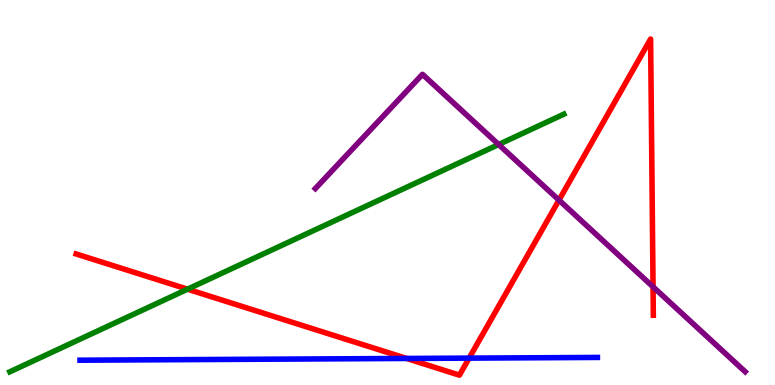[{'lines': ['blue', 'red'], 'intersections': [{'x': 5.25, 'y': 0.69}, {'x': 6.05, 'y': 0.698}]}, {'lines': ['green', 'red'], 'intersections': [{'x': 2.42, 'y': 2.49}]}, {'lines': ['purple', 'red'], 'intersections': [{'x': 7.21, 'y': 4.8}, {'x': 8.43, 'y': 2.55}]}, {'lines': ['blue', 'green'], 'intersections': []}, {'lines': ['blue', 'purple'], 'intersections': []}, {'lines': ['green', 'purple'], 'intersections': [{'x': 6.43, 'y': 6.25}]}]